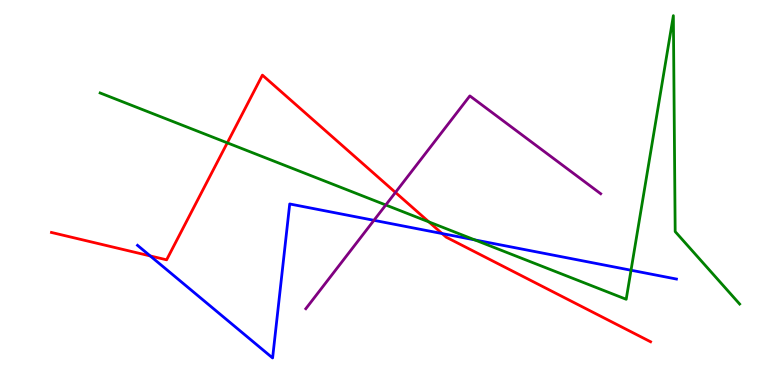[{'lines': ['blue', 'red'], 'intersections': [{'x': 1.94, 'y': 3.35}, {'x': 5.7, 'y': 3.93}]}, {'lines': ['green', 'red'], 'intersections': [{'x': 2.93, 'y': 6.29}, {'x': 5.53, 'y': 4.24}]}, {'lines': ['purple', 'red'], 'intersections': [{'x': 5.1, 'y': 5.0}]}, {'lines': ['blue', 'green'], 'intersections': [{'x': 6.13, 'y': 3.77}, {'x': 8.14, 'y': 2.98}]}, {'lines': ['blue', 'purple'], 'intersections': [{'x': 4.83, 'y': 4.28}]}, {'lines': ['green', 'purple'], 'intersections': [{'x': 4.98, 'y': 4.68}]}]